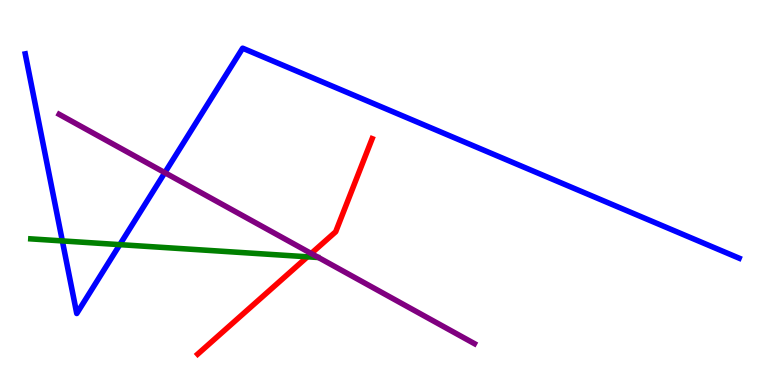[{'lines': ['blue', 'red'], 'intersections': []}, {'lines': ['green', 'red'], 'intersections': [{'x': 3.97, 'y': 3.33}]}, {'lines': ['purple', 'red'], 'intersections': [{'x': 4.02, 'y': 3.42}]}, {'lines': ['blue', 'green'], 'intersections': [{'x': 0.804, 'y': 3.74}, {'x': 1.55, 'y': 3.65}]}, {'lines': ['blue', 'purple'], 'intersections': [{'x': 2.13, 'y': 5.52}]}, {'lines': ['green', 'purple'], 'intersections': []}]